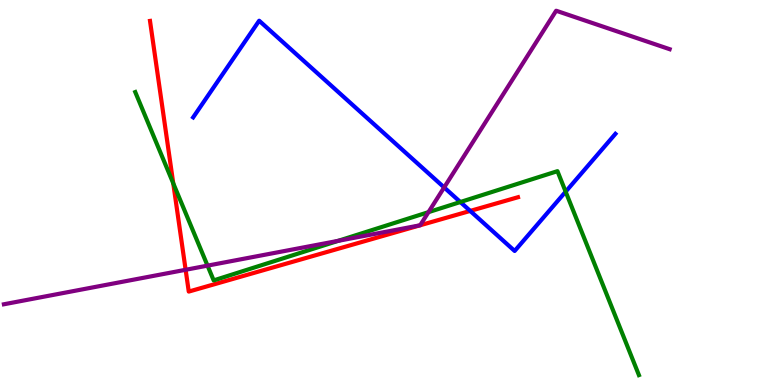[{'lines': ['blue', 'red'], 'intersections': [{'x': 6.07, 'y': 4.52}]}, {'lines': ['green', 'red'], 'intersections': [{'x': 2.24, 'y': 5.24}]}, {'lines': ['purple', 'red'], 'intersections': [{'x': 2.4, 'y': 2.99}, {'x': 5.42, 'y': 4.15}, {'x': 5.42, 'y': 4.15}]}, {'lines': ['blue', 'green'], 'intersections': [{'x': 5.94, 'y': 4.75}, {'x': 7.3, 'y': 5.02}]}, {'lines': ['blue', 'purple'], 'intersections': [{'x': 5.73, 'y': 5.13}]}, {'lines': ['green', 'purple'], 'intersections': [{'x': 2.68, 'y': 3.1}, {'x': 4.36, 'y': 3.74}, {'x': 5.53, 'y': 4.49}]}]